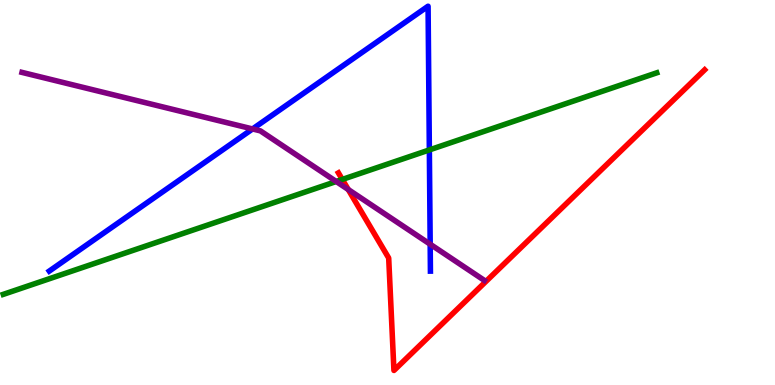[{'lines': ['blue', 'red'], 'intersections': []}, {'lines': ['green', 'red'], 'intersections': [{'x': 4.42, 'y': 5.34}]}, {'lines': ['purple', 'red'], 'intersections': [{'x': 4.49, 'y': 5.08}]}, {'lines': ['blue', 'green'], 'intersections': [{'x': 5.54, 'y': 6.11}]}, {'lines': ['blue', 'purple'], 'intersections': [{'x': 3.26, 'y': 6.65}, {'x': 5.55, 'y': 3.66}]}, {'lines': ['green', 'purple'], 'intersections': [{'x': 4.34, 'y': 5.29}]}]